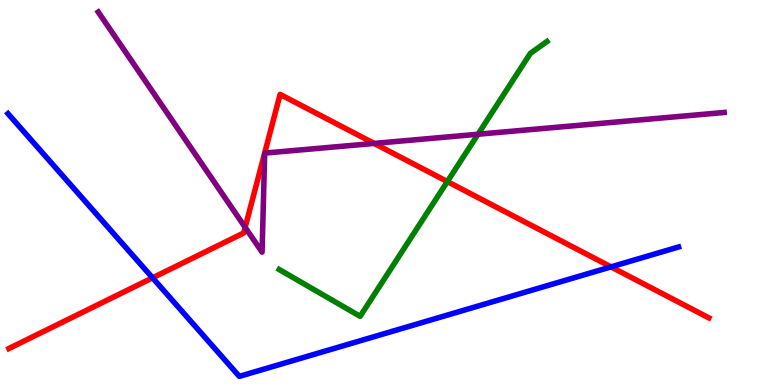[{'lines': ['blue', 'red'], 'intersections': [{'x': 1.97, 'y': 2.78}, {'x': 7.88, 'y': 3.07}]}, {'lines': ['green', 'red'], 'intersections': [{'x': 5.77, 'y': 5.28}]}, {'lines': ['purple', 'red'], 'intersections': [{'x': 3.16, 'y': 4.09}, {'x': 4.83, 'y': 6.27}]}, {'lines': ['blue', 'green'], 'intersections': []}, {'lines': ['blue', 'purple'], 'intersections': []}, {'lines': ['green', 'purple'], 'intersections': [{'x': 6.17, 'y': 6.51}]}]